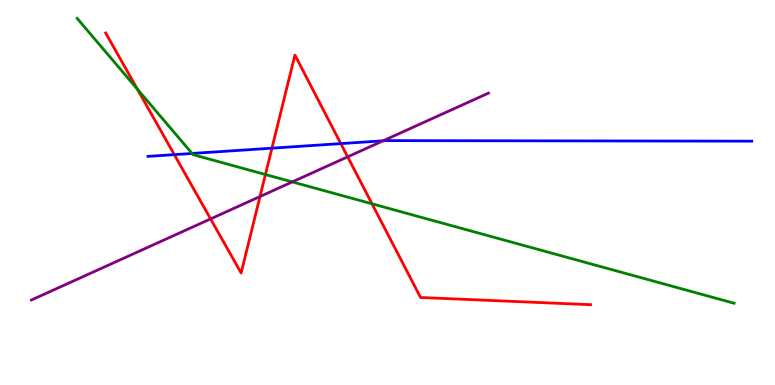[{'lines': ['blue', 'red'], 'intersections': [{'x': 2.25, 'y': 5.98}, {'x': 3.51, 'y': 6.15}, {'x': 4.4, 'y': 6.27}]}, {'lines': ['green', 'red'], 'intersections': [{'x': 1.77, 'y': 7.68}, {'x': 3.42, 'y': 5.47}, {'x': 4.8, 'y': 4.71}]}, {'lines': ['purple', 'red'], 'intersections': [{'x': 2.72, 'y': 4.31}, {'x': 3.35, 'y': 4.9}, {'x': 4.49, 'y': 5.93}]}, {'lines': ['blue', 'green'], 'intersections': [{'x': 2.48, 'y': 6.01}]}, {'lines': ['blue', 'purple'], 'intersections': [{'x': 4.94, 'y': 6.34}]}, {'lines': ['green', 'purple'], 'intersections': [{'x': 3.77, 'y': 5.28}]}]